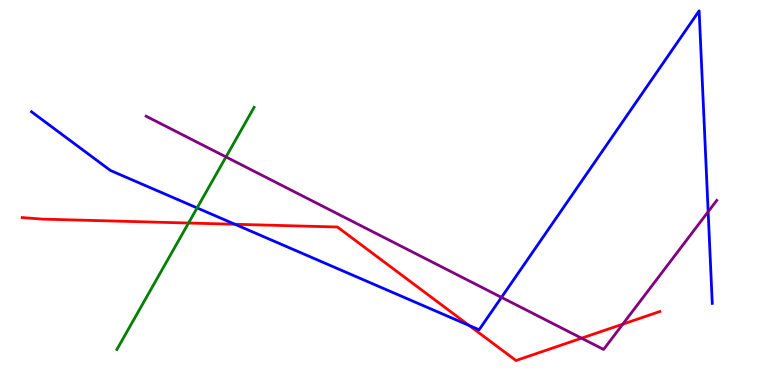[{'lines': ['blue', 'red'], 'intersections': [{'x': 3.03, 'y': 4.17}, {'x': 6.05, 'y': 1.55}]}, {'lines': ['green', 'red'], 'intersections': [{'x': 2.43, 'y': 4.21}]}, {'lines': ['purple', 'red'], 'intersections': [{'x': 7.5, 'y': 1.22}, {'x': 8.04, 'y': 1.58}]}, {'lines': ['blue', 'green'], 'intersections': [{'x': 2.54, 'y': 4.6}]}, {'lines': ['blue', 'purple'], 'intersections': [{'x': 6.47, 'y': 2.28}, {'x': 9.14, 'y': 4.5}]}, {'lines': ['green', 'purple'], 'intersections': [{'x': 2.92, 'y': 5.92}]}]